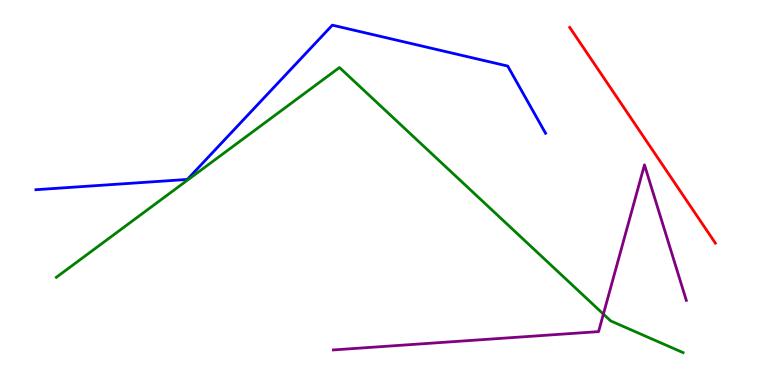[{'lines': ['blue', 'red'], 'intersections': []}, {'lines': ['green', 'red'], 'intersections': []}, {'lines': ['purple', 'red'], 'intersections': []}, {'lines': ['blue', 'green'], 'intersections': []}, {'lines': ['blue', 'purple'], 'intersections': []}, {'lines': ['green', 'purple'], 'intersections': [{'x': 7.79, 'y': 1.84}]}]